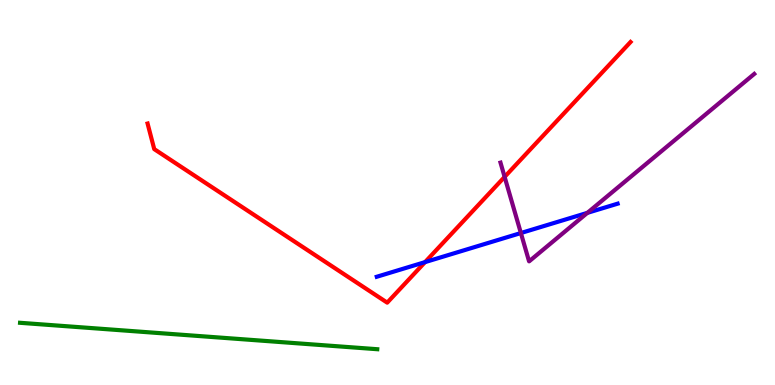[{'lines': ['blue', 'red'], 'intersections': [{'x': 5.48, 'y': 3.19}]}, {'lines': ['green', 'red'], 'intersections': []}, {'lines': ['purple', 'red'], 'intersections': [{'x': 6.51, 'y': 5.41}]}, {'lines': ['blue', 'green'], 'intersections': []}, {'lines': ['blue', 'purple'], 'intersections': [{'x': 6.72, 'y': 3.95}, {'x': 7.58, 'y': 4.47}]}, {'lines': ['green', 'purple'], 'intersections': []}]